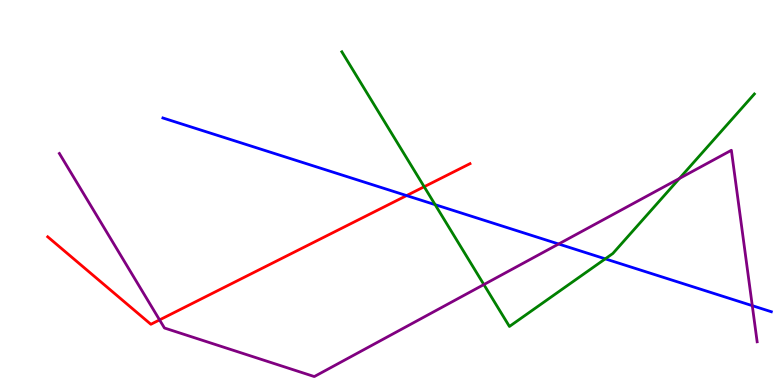[{'lines': ['blue', 'red'], 'intersections': [{'x': 5.25, 'y': 4.92}]}, {'lines': ['green', 'red'], 'intersections': [{'x': 5.47, 'y': 5.15}]}, {'lines': ['purple', 'red'], 'intersections': [{'x': 2.06, 'y': 1.69}]}, {'lines': ['blue', 'green'], 'intersections': [{'x': 5.61, 'y': 4.68}, {'x': 7.81, 'y': 3.28}]}, {'lines': ['blue', 'purple'], 'intersections': [{'x': 7.21, 'y': 3.66}, {'x': 9.71, 'y': 2.06}]}, {'lines': ['green', 'purple'], 'intersections': [{'x': 6.24, 'y': 2.61}, {'x': 8.77, 'y': 5.36}]}]